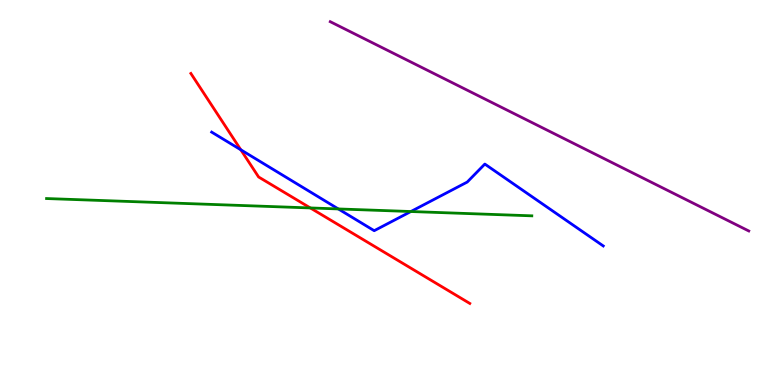[{'lines': ['blue', 'red'], 'intersections': [{'x': 3.11, 'y': 6.11}]}, {'lines': ['green', 'red'], 'intersections': [{'x': 4.0, 'y': 4.6}]}, {'lines': ['purple', 'red'], 'intersections': []}, {'lines': ['blue', 'green'], 'intersections': [{'x': 4.37, 'y': 4.57}, {'x': 5.3, 'y': 4.51}]}, {'lines': ['blue', 'purple'], 'intersections': []}, {'lines': ['green', 'purple'], 'intersections': []}]